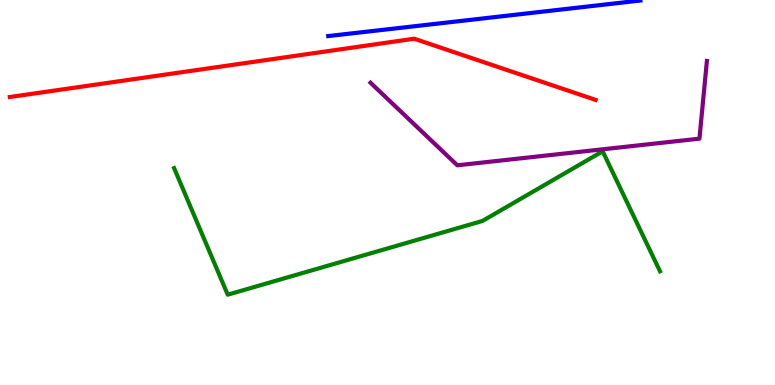[{'lines': ['blue', 'red'], 'intersections': []}, {'lines': ['green', 'red'], 'intersections': []}, {'lines': ['purple', 'red'], 'intersections': []}, {'lines': ['blue', 'green'], 'intersections': []}, {'lines': ['blue', 'purple'], 'intersections': []}, {'lines': ['green', 'purple'], 'intersections': []}]